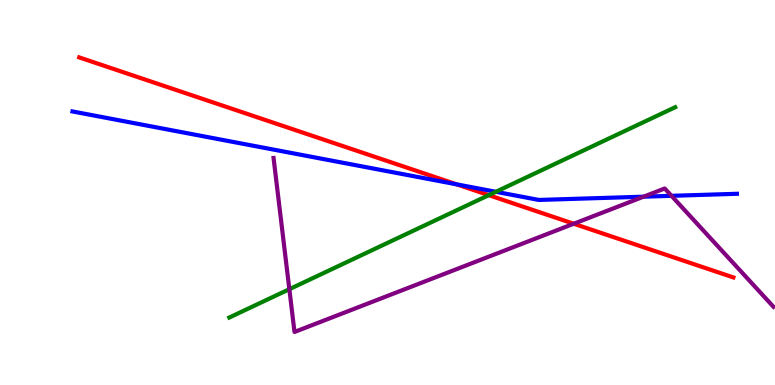[{'lines': ['blue', 'red'], 'intersections': [{'x': 5.89, 'y': 5.21}]}, {'lines': ['green', 'red'], 'intersections': [{'x': 6.31, 'y': 4.93}]}, {'lines': ['purple', 'red'], 'intersections': [{'x': 7.4, 'y': 4.19}]}, {'lines': ['blue', 'green'], 'intersections': [{'x': 6.4, 'y': 5.02}]}, {'lines': ['blue', 'purple'], 'intersections': [{'x': 8.3, 'y': 4.89}, {'x': 8.66, 'y': 4.91}]}, {'lines': ['green', 'purple'], 'intersections': [{'x': 3.73, 'y': 2.49}]}]